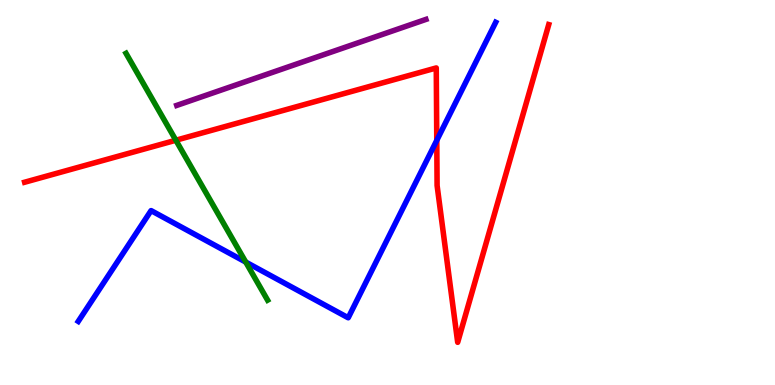[{'lines': ['blue', 'red'], 'intersections': [{'x': 5.64, 'y': 6.35}]}, {'lines': ['green', 'red'], 'intersections': [{'x': 2.27, 'y': 6.36}]}, {'lines': ['purple', 'red'], 'intersections': []}, {'lines': ['blue', 'green'], 'intersections': [{'x': 3.17, 'y': 3.19}]}, {'lines': ['blue', 'purple'], 'intersections': []}, {'lines': ['green', 'purple'], 'intersections': []}]